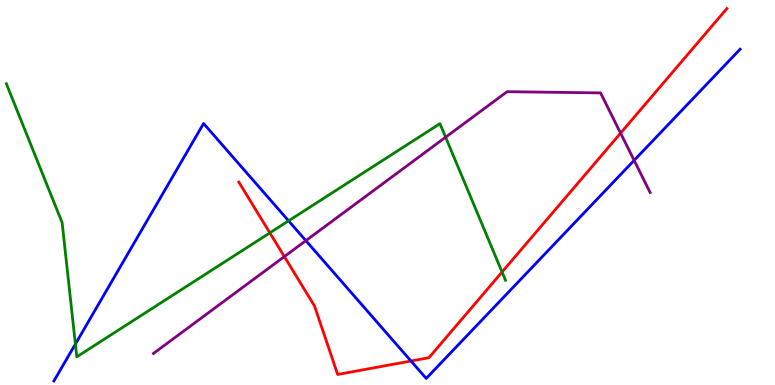[{'lines': ['blue', 'red'], 'intersections': [{'x': 5.3, 'y': 0.623}]}, {'lines': ['green', 'red'], 'intersections': [{'x': 3.48, 'y': 3.95}, {'x': 6.48, 'y': 2.93}]}, {'lines': ['purple', 'red'], 'intersections': [{'x': 3.67, 'y': 3.34}, {'x': 8.01, 'y': 6.54}]}, {'lines': ['blue', 'green'], 'intersections': [{'x': 0.973, 'y': 1.06}, {'x': 3.72, 'y': 4.26}]}, {'lines': ['blue', 'purple'], 'intersections': [{'x': 3.95, 'y': 3.75}, {'x': 8.18, 'y': 5.83}]}, {'lines': ['green', 'purple'], 'intersections': [{'x': 5.75, 'y': 6.44}]}]